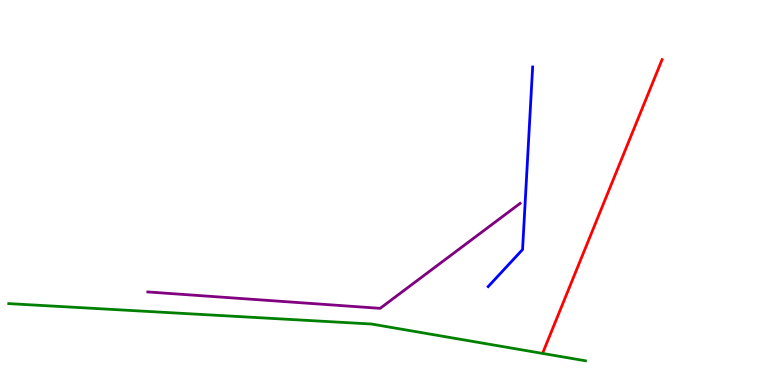[{'lines': ['blue', 'red'], 'intersections': []}, {'lines': ['green', 'red'], 'intersections': []}, {'lines': ['purple', 'red'], 'intersections': []}, {'lines': ['blue', 'green'], 'intersections': []}, {'lines': ['blue', 'purple'], 'intersections': []}, {'lines': ['green', 'purple'], 'intersections': []}]